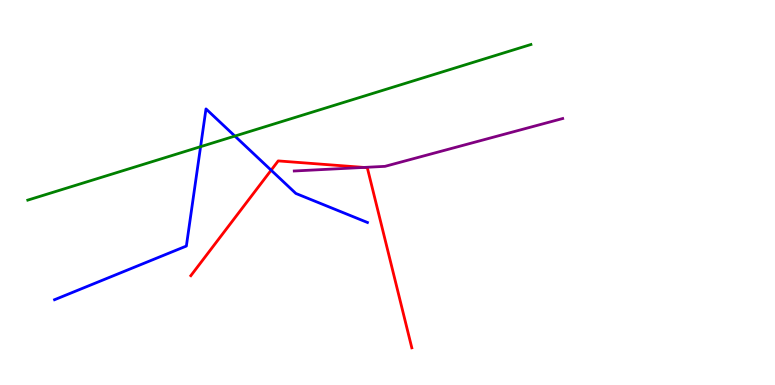[{'lines': ['blue', 'red'], 'intersections': [{'x': 3.5, 'y': 5.58}]}, {'lines': ['green', 'red'], 'intersections': []}, {'lines': ['purple', 'red'], 'intersections': [{'x': 4.7, 'y': 5.65}]}, {'lines': ['blue', 'green'], 'intersections': [{'x': 2.59, 'y': 6.19}, {'x': 3.03, 'y': 6.47}]}, {'lines': ['blue', 'purple'], 'intersections': []}, {'lines': ['green', 'purple'], 'intersections': []}]